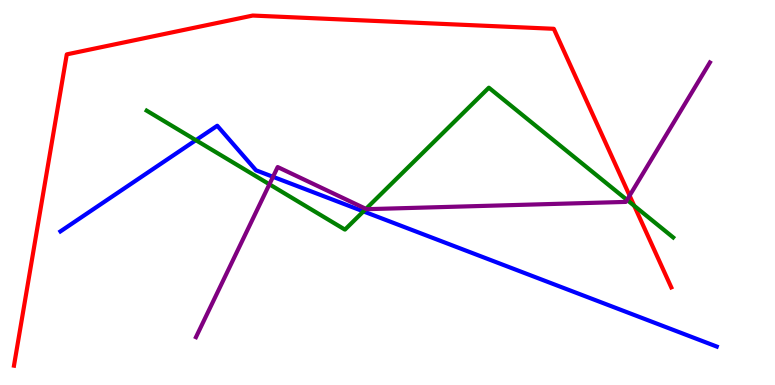[{'lines': ['blue', 'red'], 'intersections': []}, {'lines': ['green', 'red'], 'intersections': [{'x': 8.18, 'y': 4.65}]}, {'lines': ['purple', 'red'], 'intersections': [{'x': 8.12, 'y': 4.92}]}, {'lines': ['blue', 'green'], 'intersections': [{'x': 2.53, 'y': 6.36}, {'x': 4.69, 'y': 4.51}]}, {'lines': ['blue', 'purple'], 'intersections': [{'x': 3.52, 'y': 5.41}]}, {'lines': ['green', 'purple'], 'intersections': [{'x': 3.48, 'y': 5.21}, {'x': 4.72, 'y': 4.57}, {'x': 8.09, 'y': 4.81}]}]